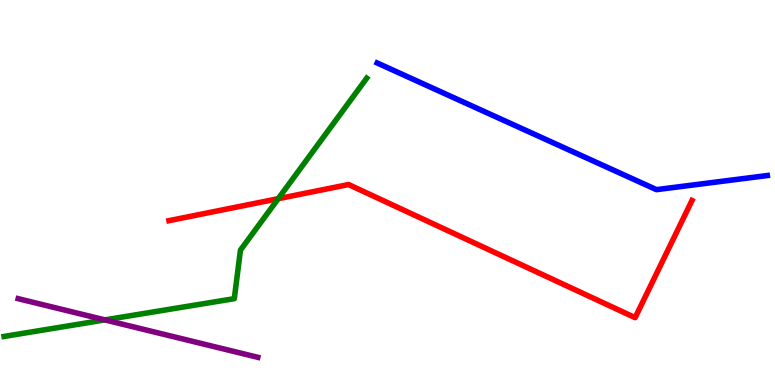[{'lines': ['blue', 'red'], 'intersections': []}, {'lines': ['green', 'red'], 'intersections': [{'x': 3.59, 'y': 4.84}]}, {'lines': ['purple', 'red'], 'intersections': []}, {'lines': ['blue', 'green'], 'intersections': []}, {'lines': ['blue', 'purple'], 'intersections': []}, {'lines': ['green', 'purple'], 'intersections': [{'x': 1.35, 'y': 1.69}]}]